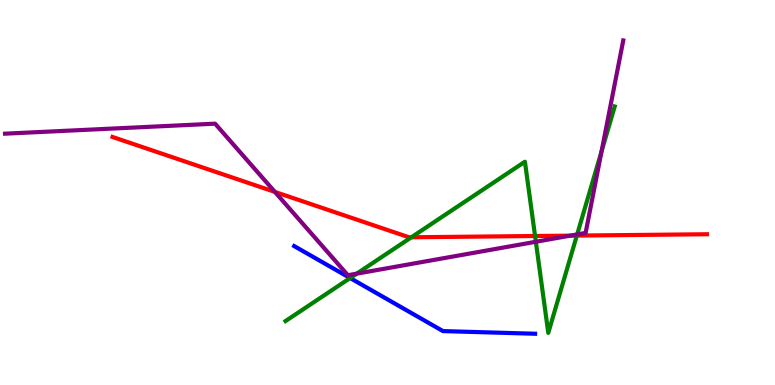[{'lines': ['blue', 'red'], 'intersections': []}, {'lines': ['green', 'red'], 'intersections': [{'x': 5.31, 'y': 3.84}, {'x': 6.9, 'y': 3.87}, {'x': 7.44, 'y': 3.88}]}, {'lines': ['purple', 'red'], 'intersections': [{'x': 3.55, 'y': 5.02}, {'x': 7.36, 'y': 3.88}]}, {'lines': ['blue', 'green'], 'intersections': [{'x': 4.52, 'y': 2.78}]}, {'lines': ['blue', 'purple'], 'intersections': []}, {'lines': ['green', 'purple'], 'intersections': [{'x': 4.6, 'y': 2.89}, {'x': 6.91, 'y': 3.72}, {'x': 7.45, 'y': 3.91}, {'x': 7.76, 'y': 6.07}]}]